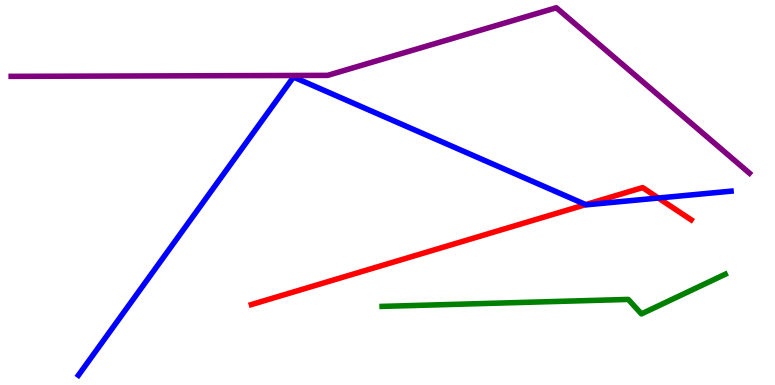[{'lines': ['blue', 'red'], 'intersections': [{'x': 7.56, 'y': 4.69}, {'x': 8.49, 'y': 4.86}]}, {'lines': ['green', 'red'], 'intersections': []}, {'lines': ['purple', 'red'], 'intersections': []}, {'lines': ['blue', 'green'], 'intersections': []}, {'lines': ['blue', 'purple'], 'intersections': []}, {'lines': ['green', 'purple'], 'intersections': []}]